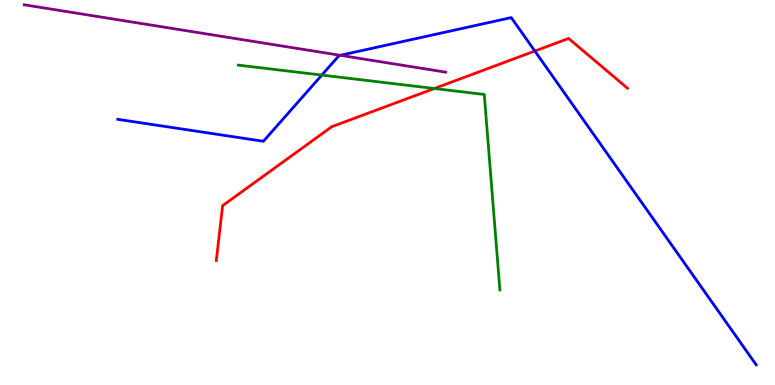[{'lines': ['blue', 'red'], 'intersections': [{'x': 6.9, 'y': 8.67}]}, {'lines': ['green', 'red'], 'intersections': [{'x': 5.6, 'y': 7.7}]}, {'lines': ['purple', 'red'], 'intersections': []}, {'lines': ['blue', 'green'], 'intersections': [{'x': 4.15, 'y': 8.05}]}, {'lines': ['blue', 'purple'], 'intersections': [{'x': 4.39, 'y': 8.56}]}, {'lines': ['green', 'purple'], 'intersections': []}]